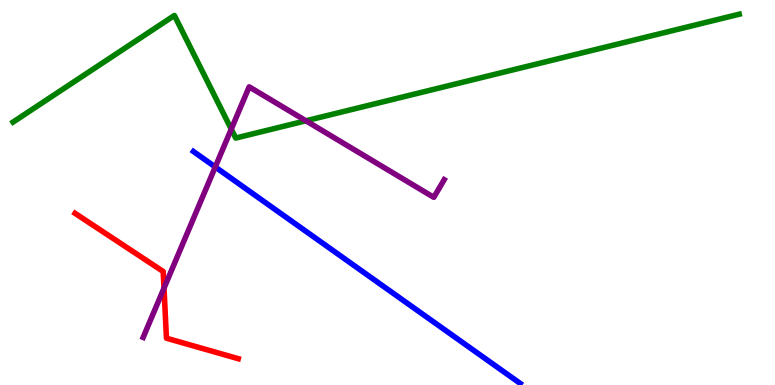[{'lines': ['blue', 'red'], 'intersections': []}, {'lines': ['green', 'red'], 'intersections': []}, {'lines': ['purple', 'red'], 'intersections': [{'x': 2.12, 'y': 2.52}]}, {'lines': ['blue', 'green'], 'intersections': []}, {'lines': ['blue', 'purple'], 'intersections': [{'x': 2.78, 'y': 5.66}]}, {'lines': ['green', 'purple'], 'intersections': [{'x': 2.98, 'y': 6.65}, {'x': 3.95, 'y': 6.86}]}]